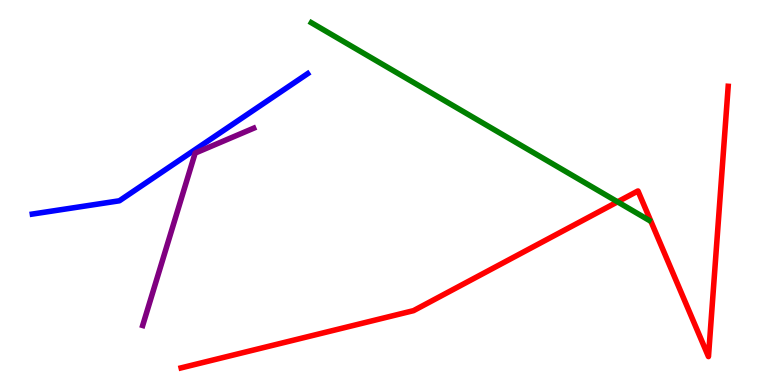[{'lines': ['blue', 'red'], 'intersections': []}, {'lines': ['green', 'red'], 'intersections': [{'x': 7.97, 'y': 4.76}]}, {'lines': ['purple', 'red'], 'intersections': []}, {'lines': ['blue', 'green'], 'intersections': []}, {'lines': ['blue', 'purple'], 'intersections': []}, {'lines': ['green', 'purple'], 'intersections': []}]